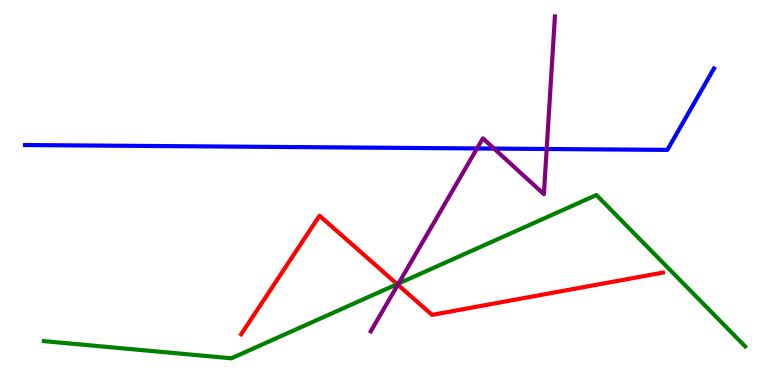[{'lines': ['blue', 'red'], 'intersections': []}, {'lines': ['green', 'red'], 'intersections': [{'x': 5.13, 'y': 2.62}]}, {'lines': ['purple', 'red'], 'intersections': [{'x': 5.13, 'y': 2.6}]}, {'lines': ['blue', 'green'], 'intersections': []}, {'lines': ['blue', 'purple'], 'intersections': [{'x': 6.16, 'y': 6.14}, {'x': 6.38, 'y': 6.14}, {'x': 7.05, 'y': 6.13}]}, {'lines': ['green', 'purple'], 'intersections': [{'x': 5.14, 'y': 2.63}]}]